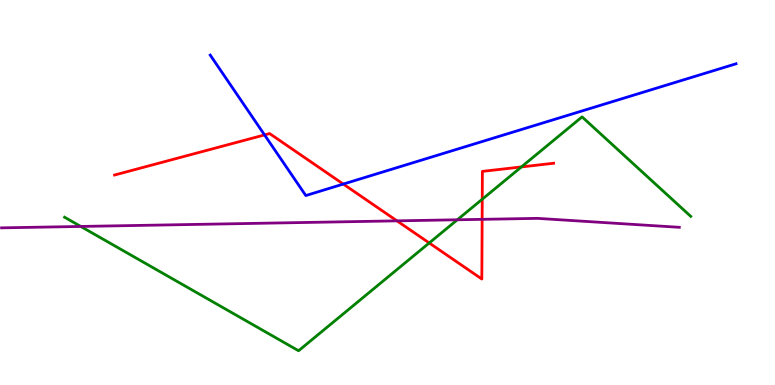[{'lines': ['blue', 'red'], 'intersections': [{'x': 3.41, 'y': 6.5}, {'x': 4.43, 'y': 5.22}]}, {'lines': ['green', 'red'], 'intersections': [{'x': 5.54, 'y': 3.69}, {'x': 6.22, 'y': 4.83}, {'x': 6.73, 'y': 5.66}]}, {'lines': ['purple', 'red'], 'intersections': [{'x': 5.12, 'y': 4.26}, {'x': 6.22, 'y': 4.3}]}, {'lines': ['blue', 'green'], 'intersections': []}, {'lines': ['blue', 'purple'], 'intersections': []}, {'lines': ['green', 'purple'], 'intersections': [{'x': 1.04, 'y': 4.12}, {'x': 5.9, 'y': 4.29}]}]